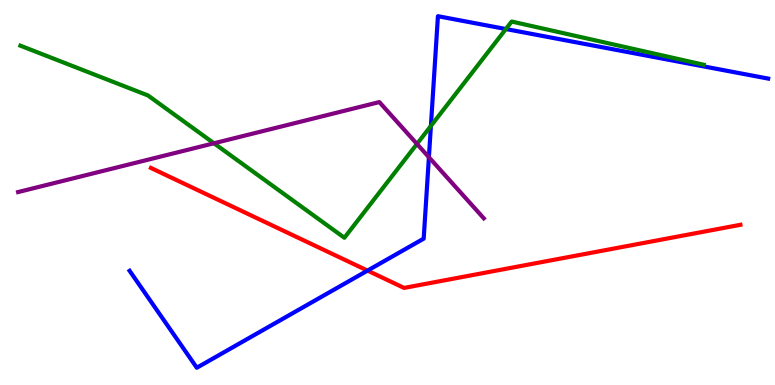[{'lines': ['blue', 'red'], 'intersections': [{'x': 4.74, 'y': 2.97}]}, {'lines': ['green', 'red'], 'intersections': []}, {'lines': ['purple', 'red'], 'intersections': []}, {'lines': ['blue', 'green'], 'intersections': [{'x': 5.56, 'y': 6.73}, {'x': 6.53, 'y': 9.25}]}, {'lines': ['blue', 'purple'], 'intersections': [{'x': 5.53, 'y': 5.92}]}, {'lines': ['green', 'purple'], 'intersections': [{'x': 2.76, 'y': 6.28}, {'x': 5.38, 'y': 6.26}]}]